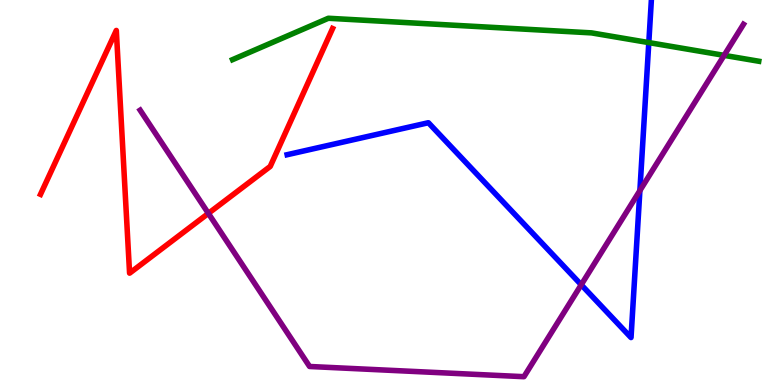[{'lines': ['blue', 'red'], 'intersections': []}, {'lines': ['green', 'red'], 'intersections': []}, {'lines': ['purple', 'red'], 'intersections': [{'x': 2.69, 'y': 4.46}]}, {'lines': ['blue', 'green'], 'intersections': [{'x': 8.37, 'y': 8.89}]}, {'lines': ['blue', 'purple'], 'intersections': [{'x': 7.5, 'y': 2.6}, {'x': 8.26, 'y': 5.05}]}, {'lines': ['green', 'purple'], 'intersections': [{'x': 9.34, 'y': 8.56}]}]